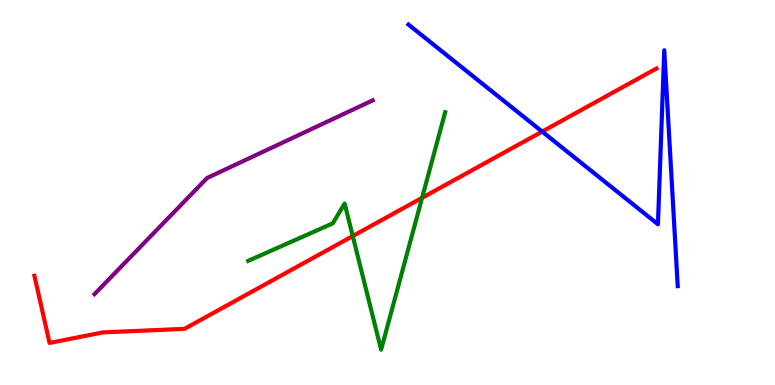[{'lines': ['blue', 'red'], 'intersections': [{'x': 7.0, 'y': 6.58}]}, {'lines': ['green', 'red'], 'intersections': [{'x': 4.55, 'y': 3.87}, {'x': 5.45, 'y': 4.86}]}, {'lines': ['purple', 'red'], 'intersections': []}, {'lines': ['blue', 'green'], 'intersections': []}, {'lines': ['blue', 'purple'], 'intersections': []}, {'lines': ['green', 'purple'], 'intersections': []}]